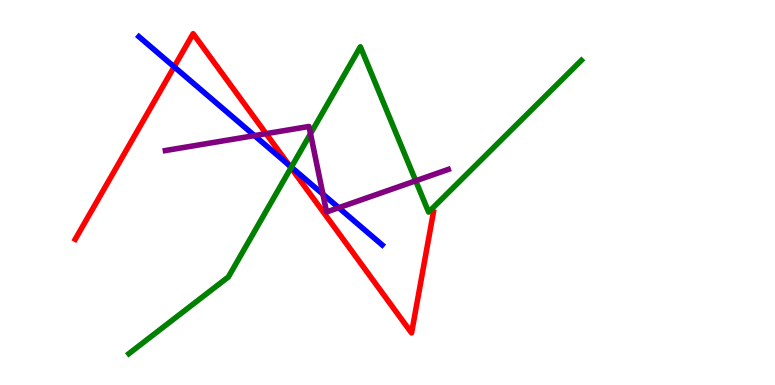[{'lines': ['blue', 'red'], 'intersections': [{'x': 2.25, 'y': 8.26}, {'x': 3.73, 'y': 5.71}]}, {'lines': ['green', 'red'], 'intersections': [{'x': 3.75, 'y': 5.64}]}, {'lines': ['purple', 'red'], 'intersections': [{'x': 3.43, 'y': 6.53}]}, {'lines': ['blue', 'green'], 'intersections': [{'x': 3.76, 'y': 5.66}]}, {'lines': ['blue', 'purple'], 'intersections': [{'x': 3.28, 'y': 6.48}, {'x': 4.17, 'y': 4.96}, {'x': 4.37, 'y': 4.6}]}, {'lines': ['green', 'purple'], 'intersections': [{'x': 4.01, 'y': 6.53}, {'x': 5.36, 'y': 5.3}]}]